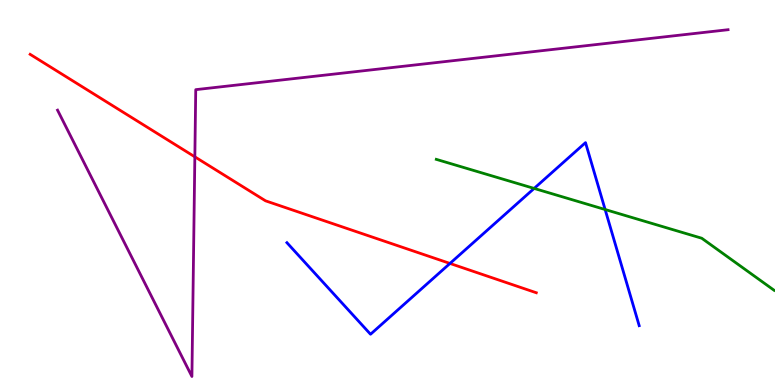[{'lines': ['blue', 'red'], 'intersections': [{'x': 5.81, 'y': 3.16}]}, {'lines': ['green', 'red'], 'intersections': []}, {'lines': ['purple', 'red'], 'intersections': [{'x': 2.51, 'y': 5.93}]}, {'lines': ['blue', 'green'], 'intersections': [{'x': 6.89, 'y': 5.11}, {'x': 7.81, 'y': 4.56}]}, {'lines': ['blue', 'purple'], 'intersections': []}, {'lines': ['green', 'purple'], 'intersections': []}]